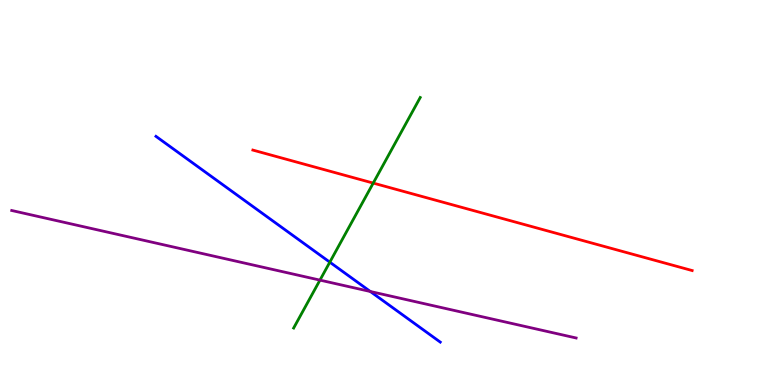[{'lines': ['blue', 'red'], 'intersections': []}, {'lines': ['green', 'red'], 'intersections': [{'x': 4.82, 'y': 5.24}]}, {'lines': ['purple', 'red'], 'intersections': []}, {'lines': ['blue', 'green'], 'intersections': [{'x': 4.26, 'y': 3.19}]}, {'lines': ['blue', 'purple'], 'intersections': [{'x': 4.78, 'y': 2.43}]}, {'lines': ['green', 'purple'], 'intersections': [{'x': 4.13, 'y': 2.72}]}]